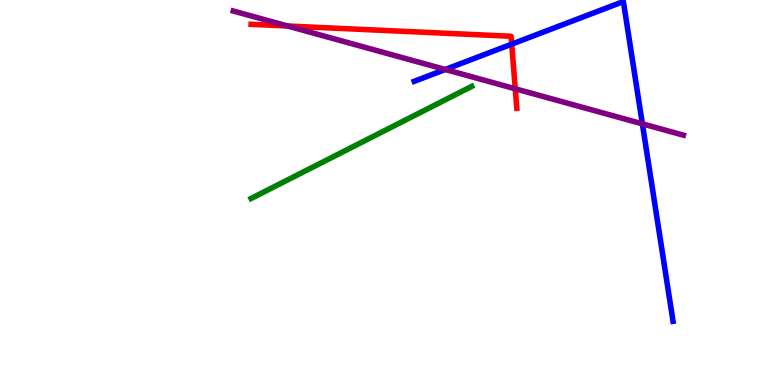[{'lines': ['blue', 'red'], 'intersections': [{'x': 6.6, 'y': 8.85}]}, {'lines': ['green', 'red'], 'intersections': []}, {'lines': ['purple', 'red'], 'intersections': [{'x': 3.71, 'y': 9.32}, {'x': 6.65, 'y': 7.69}]}, {'lines': ['blue', 'green'], 'intersections': []}, {'lines': ['blue', 'purple'], 'intersections': [{'x': 5.75, 'y': 8.2}, {'x': 8.29, 'y': 6.78}]}, {'lines': ['green', 'purple'], 'intersections': []}]